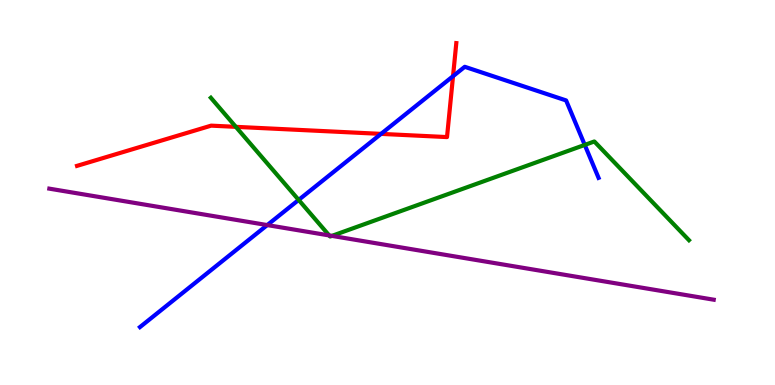[{'lines': ['blue', 'red'], 'intersections': [{'x': 4.92, 'y': 6.52}, {'x': 5.85, 'y': 8.02}]}, {'lines': ['green', 'red'], 'intersections': [{'x': 3.04, 'y': 6.71}]}, {'lines': ['purple', 'red'], 'intersections': []}, {'lines': ['blue', 'green'], 'intersections': [{'x': 3.85, 'y': 4.81}, {'x': 7.55, 'y': 6.24}]}, {'lines': ['blue', 'purple'], 'intersections': [{'x': 3.45, 'y': 4.15}]}, {'lines': ['green', 'purple'], 'intersections': [{'x': 4.25, 'y': 3.88}, {'x': 4.28, 'y': 3.87}]}]